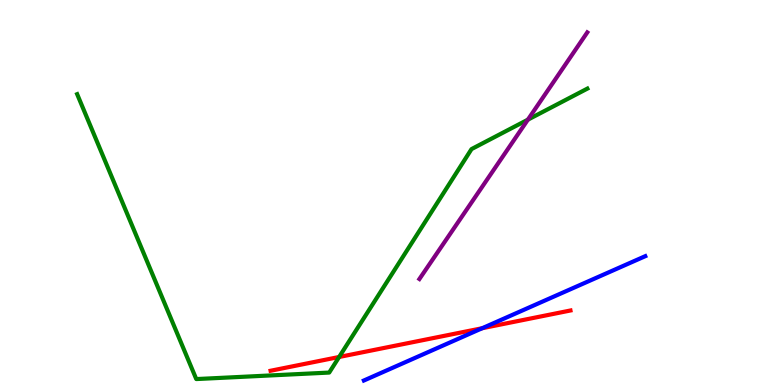[{'lines': ['blue', 'red'], 'intersections': [{'x': 6.22, 'y': 1.47}]}, {'lines': ['green', 'red'], 'intersections': [{'x': 4.38, 'y': 0.728}]}, {'lines': ['purple', 'red'], 'intersections': []}, {'lines': ['blue', 'green'], 'intersections': []}, {'lines': ['blue', 'purple'], 'intersections': []}, {'lines': ['green', 'purple'], 'intersections': [{'x': 6.81, 'y': 6.89}]}]